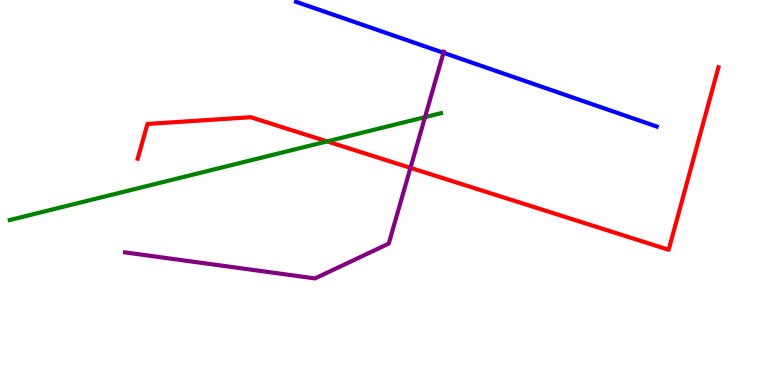[{'lines': ['blue', 'red'], 'intersections': []}, {'lines': ['green', 'red'], 'intersections': [{'x': 4.22, 'y': 6.33}]}, {'lines': ['purple', 'red'], 'intersections': [{'x': 5.3, 'y': 5.64}]}, {'lines': ['blue', 'green'], 'intersections': []}, {'lines': ['blue', 'purple'], 'intersections': [{'x': 5.72, 'y': 8.63}]}, {'lines': ['green', 'purple'], 'intersections': [{'x': 5.48, 'y': 6.96}]}]